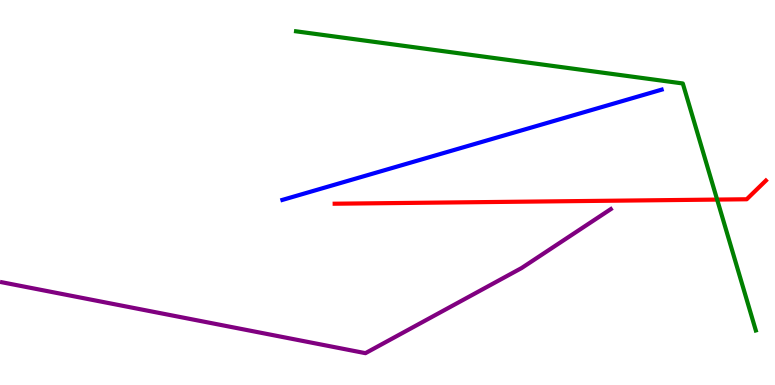[{'lines': ['blue', 'red'], 'intersections': []}, {'lines': ['green', 'red'], 'intersections': [{'x': 9.25, 'y': 4.82}]}, {'lines': ['purple', 'red'], 'intersections': []}, {'lines': ['blue', 'green'], 'intersections': []}, {'lines': ['blue', 'purple'], 'intersections': []}, {'lines': ['green', 'purple'], 'intersections': []}]